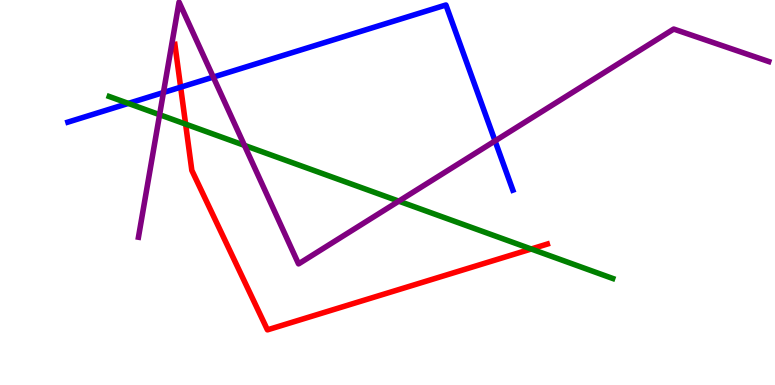[{'lines': ['blue', 'red'], 'intersections': [{'x': 2.33, 'y': 7.74}]}, {'lines': ['green', 'red'], 'intersections': [{'x': 2.39, 'y': 6.78}, {'x': 6.85, 'y': 3.53}]}, {'lines': ['purple', 'red'], 'intersections': []}, {'lines': ['blue', 'green'], 'intersections': [{'x': 1.66, 'y': 7.31}]}, {'lines': ['blue', 'purple'], 'intersections': [{'x': 2.11, 'y': 7.6}, {'x': 2.75, 'y': 8.0}, {'x': 6.39, 'y': 6.34}]}, {'lines': ['green', 'purple'], 'intersections': [{'x': 2.06, 'y': 7.02}, {'x': 3.15, 'y': 6.22}, {'x': 5.15, 'y': 4.78}]}]